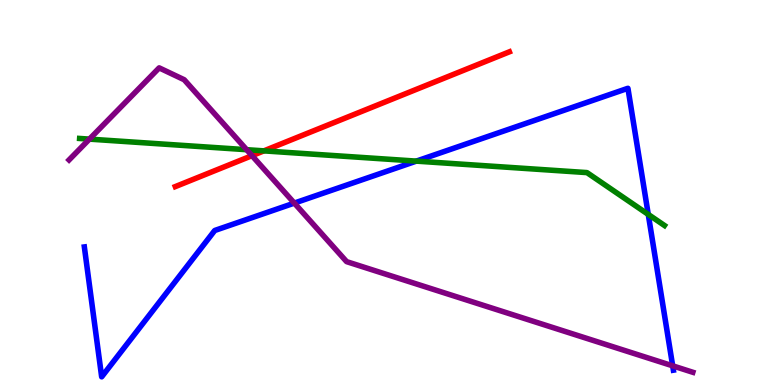[{'lines': ['blue', 'red'], 'intersections': []}, {'lines': ['green', 'red'], 'intersections': [{'x': 3.41, 'y': 6.08}]}, {'lines': ['purple', 'red'], 'intersections': [{'x': 3.25, 'y': 5.96}]}, {'lines': ['blue', 'green'], 'intersections': [{'x': 5.37, 'y': 5.82}, {'x': 8.36, 'y': 4.43}]}, {'lines': ['blue', 'purple'], 'intersections': [{'x': 3.8, 'y': 4.72}, {'x': 8.68, 'y': 0.498}]}, {'lines': ['green', 'purple'], 'intersections': [{'x': 1.15, 'y': 6.39}, {'x': 3.18, 'y': 6.11}]}]